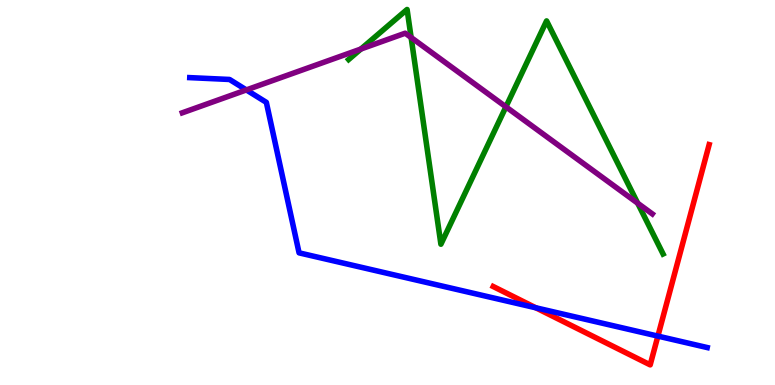[{'lines': ['blue', 'red'], 'intersections': [{'x': 6.91, 'y': 2.01}, {'x': 8.49, 'y': 1.27}]}, {'lines': ['green', 'red'], 'intersections': []}, {'lines': ['purple', 'red'], 'intersections': []}, {'lines': ['blue', 'green'], 'intersections': []}, {'lines': ['blue', 'purple'], 'intersections': [{'x': 3.18, 'y': 7.66}]}, {'lines': ['green', 'purple'], 'intersections': [{'x': 4.66, 'y': 8.73}, {'x': 5.3, 'y': 9.03}, {'x': 6.53, 'y': 7.23}, {'x': 8.23, 'y': 4.72}]}]